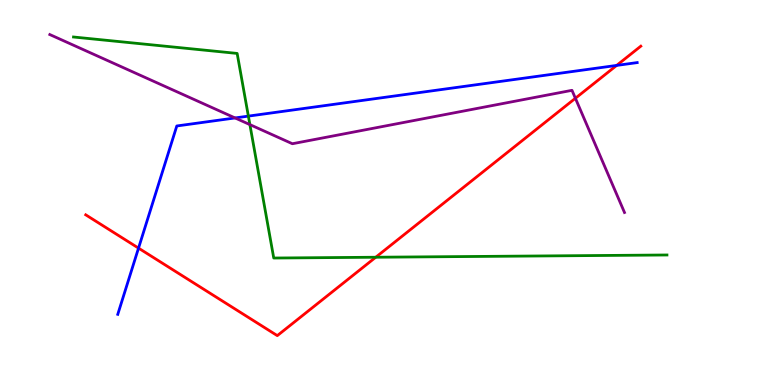[{'lines': ['blue', 'red'], 'intersections': [{'x': 1.79, 'y': 3.56}, {'x': 7.96, 'y': 8.3}]}, {'lines': ['green', 'red'], 'intersections': [{'x': 4.85, 'y': 3.32}]}, {'lines': ['purple', 'red'], 'intersections': [{'x': 7.42, 'y': 7.45}]}, {'lines': ['blue', 'green'], 'intersections': [{'x': 3.2, 'y': 6.98}]}, {'lines': ['blue', 'purple'], 'intersections': [{'x': 3.03, 'y': 6.94}]}, {'lines': ['green', 'purple'], 'intersections': [{'x': 3.22, 'y': 6.76}]}]